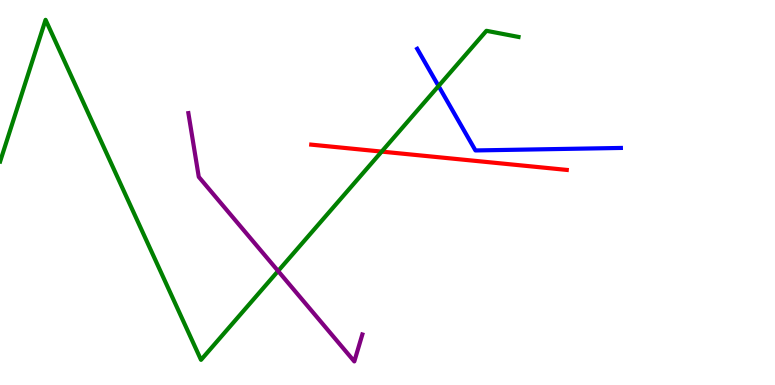[{'lines': ['blue', 'red'], 'intersections': []}, {'lines': ['green', 'red'], 'intersections': [{'x': 4.92, 'y': 6.06}]}, {'lines': ['purple', 'red'], 'intersections': []}, {'lines': ['blue', 'green'], 'intersections': [{'x': 5.66, 'y': 7.77}]}, {'lines': ['blue', 'purple'], 'intersections': []}, {'lines': ['green', 'purple'], 'intersections': [{'x': 3.59, 'y': 2.96}]}]